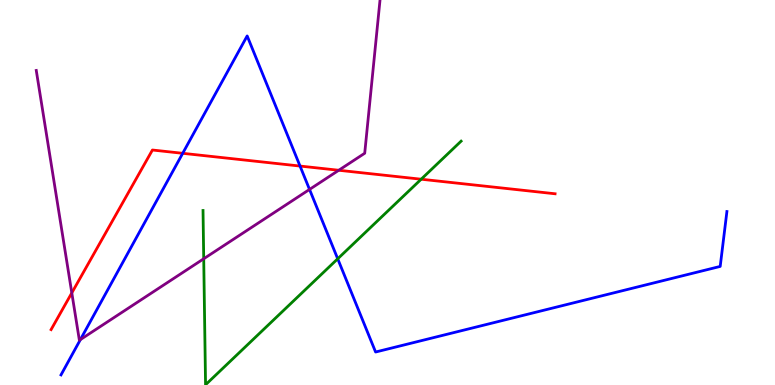[{'lines': ['blue', 'red'], 'intersections': [{'x': 2.36, 'y': 6.02}, {'x': 3.87, 'y': 5.69}]}, {'lines': ['green', 'red'], 'intersections': [{'x': 5.43, 'y': 5.34}]}, {'lines': ['purple', 'red'], 'intersections': [{'x': 0.927, 'y': 2.39}, {'x': 4.37, 'y': 5.58}]}, {'lines': ['blue', 'green'], 'intersections': [{'x': 4.36, 'y': 3.28}]}, {'lines': ['blue', 'purple'], 'intersections': [{'x': 1.04, 'y': 1.18}, {'x': 3.99, 'y': 5.08}]}, {'lines': ['green', 'purple'], 'intersections': [{'x': 2.63, 'y': 3.28}]}]